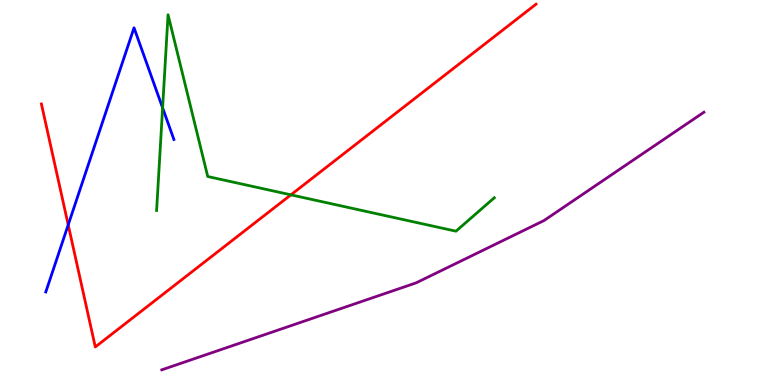[{'lines': ['blue', 'red'], 'intersections': [{'x': 0.88, 'y': 4.16}]}, {'lines': ['green', 'red'], 'intersections': [{'x': 3.75, 'y': 4.94}]}, {'lines': ['purple', 'red'], 'intersections': []}, {'lines': ['blue', 'green'], 'intersections': [{'x': 2.1, 'y': 7.2}]}, {'lines': ['blue', 'purple'], 'intersections': []}, {'lines': ['green', 'purple'], 'intersections': []}]